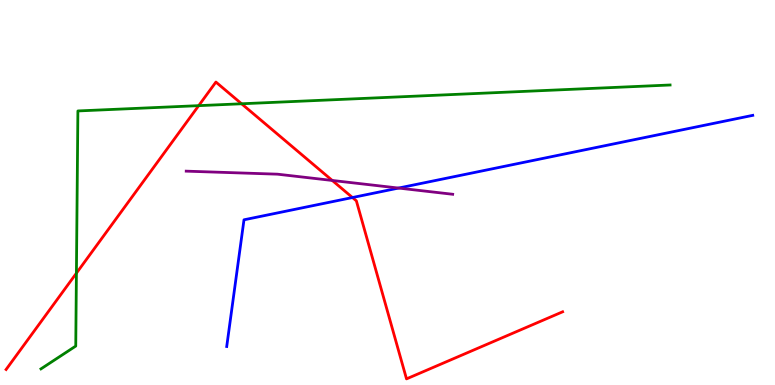[{'lines': ['blue', 'red'], 'intersections': [{'x': 4.55, 'y': 4.87}]}, {'lines': ['green', 'red'], 'intersections': [{'x': 0.986, 'y': 2.9}, {'x': 2.56, 'y': 7.26}, {'x': 3.12, 'y': 7.3}]}, {'lines': ['purple', 'red'], 'intersections': [{'x': 4.29, 'y': 5.31}]}, {'lines': ['blue', 'green'], 'intersections': []}, {'lines': ['blue', 'purple'], 'intersections': [{'x': 5.14, 'y': 5.12}]}, {'lines': ['green', 'purple'], 'intersections': []}]